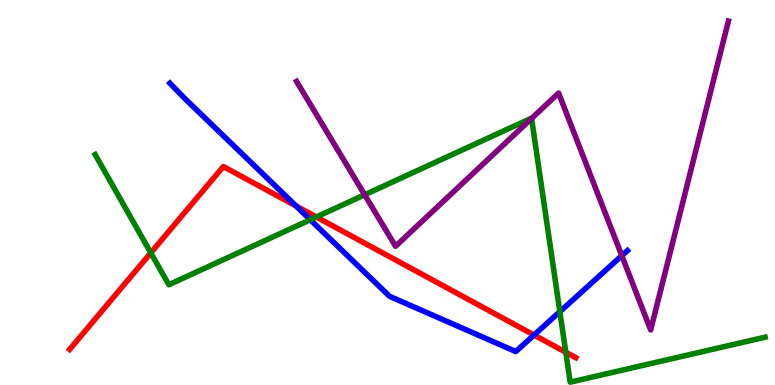[{'lines': ['blue', 'red'], 'intersections': [{'x': 3.82, 'y': 4.65}, {'x': 6.89, 'y': 1.3}]}, {'lines': ['green', 'red'], 'intersections': [{'x': 1.95, 'y': 3.43}, {'x': 4.08, 'y': 4.36}, {'x': 7.3, 'y': 0.85}]}, {'lines': ['purple', 'red'], 'intersections': []}, {'lines': ['blue', 'green'], 'intersections': [{'x': 4.0, 'y': 4.29}, {'x': 7.22, 'y': 1.9}]}, {'lines': ['blue', 'purple'], 'intersections': [{'x': 8.02, 'y': 3.36}]}, {'lines': ['green', 'purple'], 'intersections': [{'x': 4.71, 'y': 4.94}, {'x': 6.86, 'y': 6.92}]}]